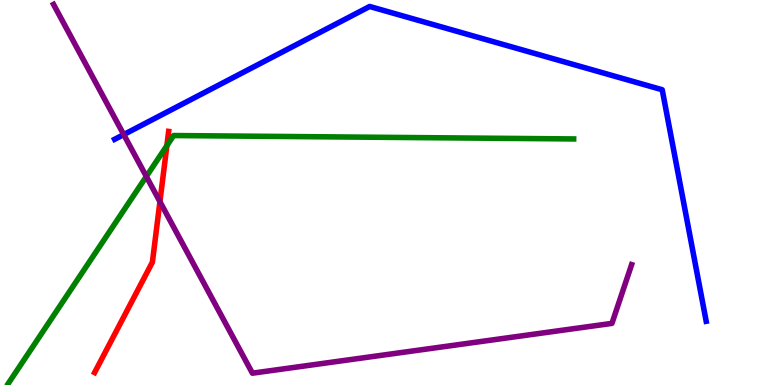[{'lines': ['blue', 'red'], 'intersections': []}, {'lines': ['green', 'red'], 'intersections': [{'x': 2.15, 'y': 6.22}]}, {'lines': ['purple', 'red'], 'intersections': [{'x': 2.06, 'y': 4.76}]}, {'lines': ['blue', 'green'], 'intersections': []}, {'lines': ['blue', 'purple'], 'intersections': [{'x': 1.6, 'y': 6.5}]}, {'lines': ['green', 'purple'], 'intersections': [{'x': 1.89, 'y': 5.42}]}]